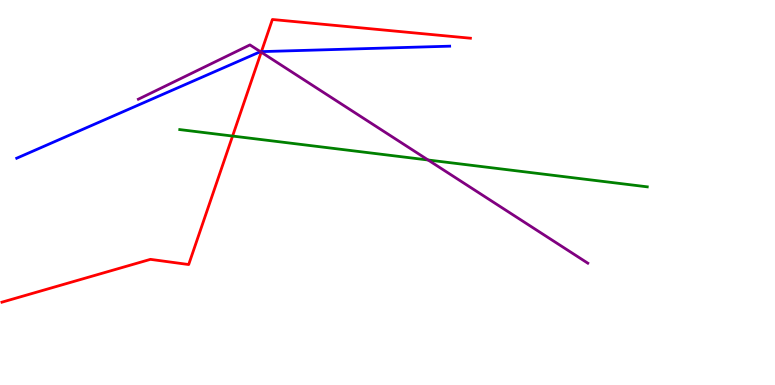[{'lines': ['blue', 'red'], 'intersections': [{'x': 3.37, 'y': 8.66}]}, {'lines': ['green', 'red'], 'intersections': [{'x': 3.0, 'y': 6.47}]}, {'lines': ['purple', 'red'], 'intersections': [{'x': 3.37, 'y': 8.64}]}, {'lines': ['blue', 'green'], 'intersections': []}, {'lines': ['blue', 'purple'], 'intersections': [{'x': 3.36, 'y': 8.66}]}, {'lines': ['green', 'purple'], 'intersections': [{'x': 5.52, 'y': 5.84}]}]